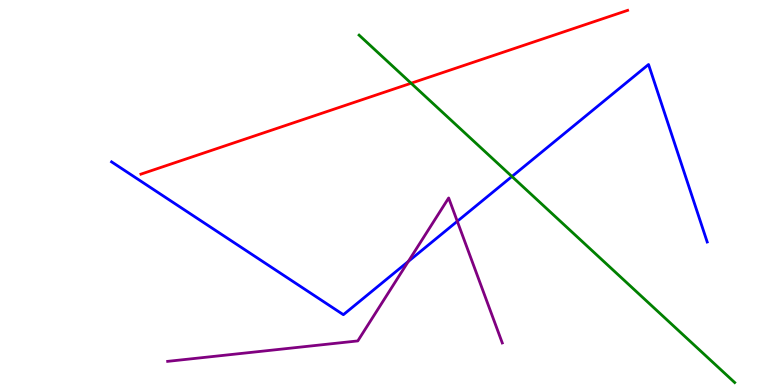[{'lines': ['blue', 'red'], 'intersections': []}, {'lines': ['green', 'red'], 'intersections': [{'x': 5.3, 'y': 7.84}]}, {'lines': ['purple', 'red'], 'intersections': []}, {'lines': ['blue', 'green'], 'intersections': [{'x': 6.61, 'y': 5.42}]}, {'lines': ['blue', 'purple'], 'intersections': [{'x': 5.27, 'y': 3.21}, {'x': 5.9, 'y': 4.25}]}, {'lines': ['green', 'purple'], 'intersections': []}]